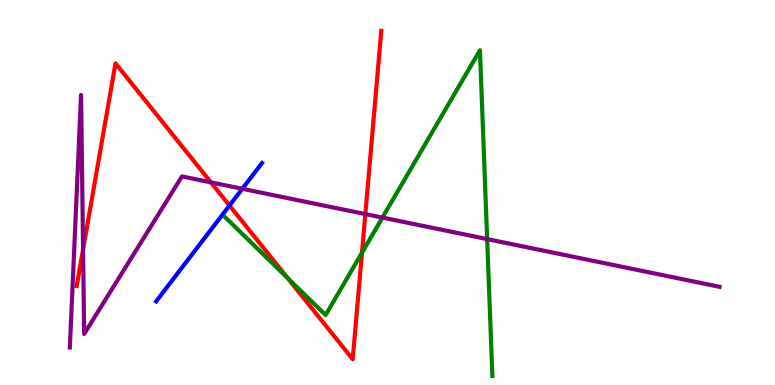[{'lines': ['blue', 'red'], 'intersections': [{'x': 2.96, 'y': 4.66}]}, {'lines': ['green', 'red'], 'intersections': [{'x': 3.71, 'y': 2.78}, {'x': 4.67, 'y': 3.44}]}, {'lines': ['purple', 'red'], 'intersections': [{'x': 1.07, 'y': 3.52}, {'x': 2.72, 'y': 5.26}, {'x': 4.71, 'y': 4.44}]}, {'lines': ['blue', 'green'], 'intersections': []}, {'lines': ['blue', 'purple'], 'intersections': [{'x': 3.13, 'y': 5.1}]}, {'lines': ['green', 'purple'], 'intersections': [{'x': 4.93, 'y': 4.35}, {'x': 6.29, 'y': 3.79}]}]